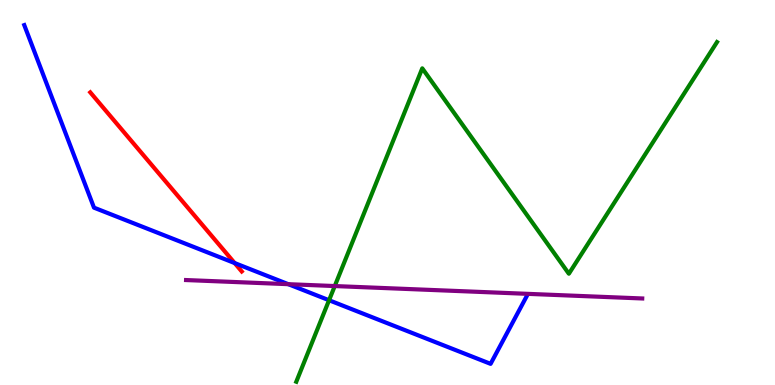[{'lines': ['blue', 'red'], 'intersections': [{'x': 3.03, 'y': 3.17}]}, {'lines': ['green', 'red'], 'intersections': []}, {'lines': ['purple', 'red'], 'intersections': []}, {'lines': ['blue', 'green'], 'intersections': [{'x': 4.25, 'y': 2.2}]}, {'lines': ['blue', 'purple'], 'intersections': [{'x': 3.72, 'y': 2.62}]}, {'lines': ['green', 'purple'], 'intersections': [{'x': 4.32, 'y': 2.57}]}]